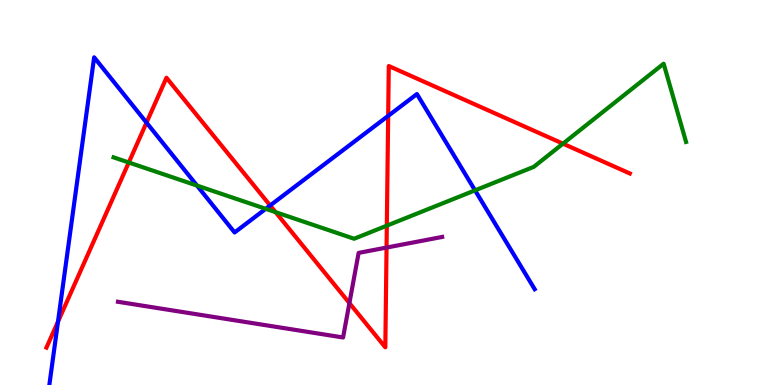[{'lines': ['blue', 'red'], 'intersections': [{'x': 0.748, 'y': 1.65}, {'x': 1.89, 'y': 6.81}, {'x': 3.49, 'y': 4.66}, {'x': 5.01, 'y': 6.99}]}, {'lines': ['green', 'red'], 'intersections': [{'x': 1.66, 'y': 5.78}, {'x': 3.56, 'y': 4.49}, {'x': 4.99, 'y': 4.14}, {'x': 7.26, 'y': 6.27}]}, {'lines': ['purple', 'red'], 'intersections': [{'x': 4.51, 'y': 2.13}, {'x': 4.99, 'y': 3.57}]}, {'lines': ['blue', 'green'], 'intersections': [{'x': 2.54, 'y': 5.18}, {'x': 3.43, 'y': 4.58}, {'x': 6.13, 'y': 5.06}]}, {'lines': ['blue', 'purple'], 'intersections': []}, {'lines': ['green', 'purple'], 'intersections': []}]